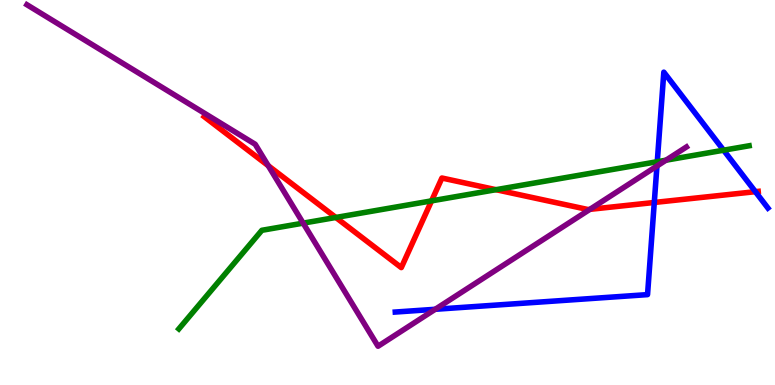[{'lines': ['blue', 'red'], 'intersections': [{'x': 8.44, 'y': 4.74}, {'x': 9.75, 'y': 5.02}]}, {'lines': ['green', 'red'], 'intersections': [{'x': 4.33, 'y': 4.35}, {'x': 5.57, 'y': 4.78}, {'x': 6.4, 'y': 5.07}]}, {'lines': ['purple', 'red'], 'intersections': [{'x': 3.46, 'y': 5.7}, {'x': 7.61, 'y': 4.56}]}, {'lines': ['blue', 'green'], 'intersections': [{'x': 8.48, 'y': 5.8}, {'x': 9.34, 'y': 6.1}]}, {'lines': ['blue', 'purple'], 'intersections': [{'x': 5.62, 'y': 1.97}, {'x': 8.48, 'y': 5.69}]}, {'lines': ['green', 'purple'], 'intersections': [{'x': 3.91, 'y': 4.2}, {'x': 8.59, 'y': 5.84}]}]